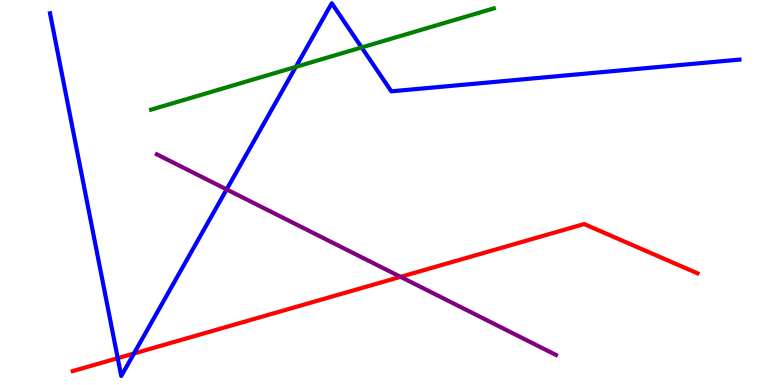[{'lines': ['blue', 'red'], 'intersections': [{'x': 1.52, 'y': 0.697}, {'x': 1.73, 'y': 0.818}]}, {'lines': ['green', 'red'], 'intersections': []}, {'lines': ['purple', 'red'], 'intersections': [{'x': 5.17, 'y': 2.81}]}, {'lines': ['blue', 'green'], 'intersections': [{'x': 3.82, 'y': 8.26}, {'x': 4.67, 'y': 8.77}]}, {'lines': ['blue', 'purple'], 'intersections': [{'x': 2.92, 'y': 5.08}]}, {'lines': ['green', 'purple'], 'intersections': []}]